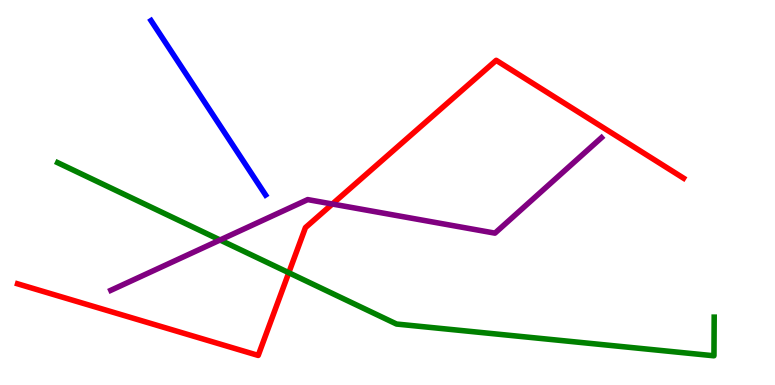[{'lines': ['blue', 'red'], 'intersections': []}, {'lines': ['green', 'red'], 'intersections': [{'x': 3.73, 'y': 2.92}]}, {'lines': ['purple', 'red'], 'intersections': [{'x': 4.29, 'y': 4.7}]}, {'lines': ['blue', 'green'], 'intersections': []}, {'lines': ['blue', 'purple'], 'intersections': []}, {'lines': ['green', 'purple'], 'intersections': [{'x': 2.84, 'y': 3.77}]}]